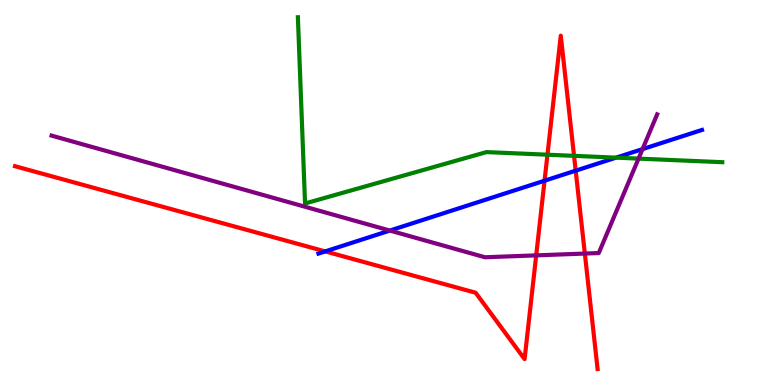[{'lines': ['blue', 'red'], 'intersections': [{'x': 4.2, 'y': 3.47}, {'x': 7.03, 'y': 5.31}, {'x': 7.43, 'y': 5.57}]}, {'lines': ['green', 'red'], 'intersections': [{'x': 7.06, 'y': 5.98}, {'x': 7.41, 'y': 5.95}]}, {'lines': ['purple', 'red'], 'intersections': [{'x': 6.92, 'y': 3.37}, {'x': 7.55, 'y': 3.41}]}, {'lines': ['blue', 'green'], 'intersections': [{'x': 7.95, 'y': 5.91}]}, {'lines': ['blue', 'purple'], 'intersections': [{'x': 5.03, 'y': 4.01}, {'x': 8.29, 'y': 6.13}]}, {'lines': ['green', 'purple'], 'intersections': [{'x': 8.24, 'y': 5.88}]}]